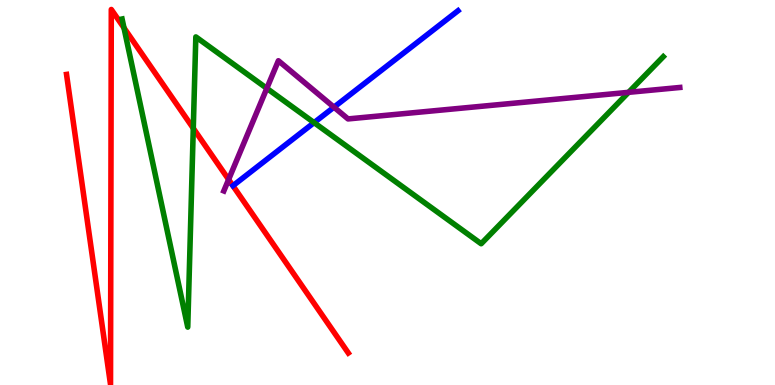[{'lines': ['blue', 'red'], 'intersections': []}, {'lines': ['green', 'red'], 'intersections': [{'x': 1.6, 'y': 9.28}, {'x': 2.49, 'y': 6.67}]}, {'lines': ['purple', 'red'], 'intersections': [{'x': 2.95, 'y': 5.34}]}, {'lines': ['blue', 'green'], 'intersections': [{'x': 4.05, 'y': 6.81}]}, {'lines': ['blue', 'purple'], 'intersections': [{'x': 4.31, 'y': 7.22}]}, {'lines': ['green', 'purple'], 'intersections': [{'x': 3.44, 'y': 7.71}, {'x': 8.11, 'y': 7.6}]}]